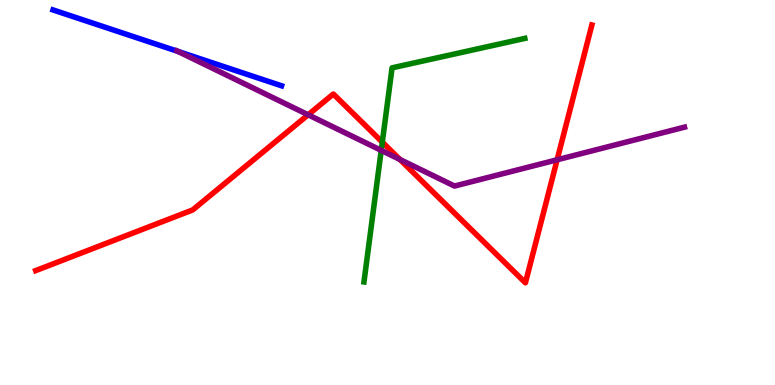[{'lines': ['blue', 'red'], 'intersections': []}, {'lines': ['green', 'red'], 'intersections': [{'x': 4.93, 'y': 6.31}]}, {'lines': ['purple', 'red'], 'intersections': [{'x': 3.98, 'y': 7.02}, {'x': 5.16, 'y': 5.86}, {'x': 7.19, 'y': 5.85}]}, {'lines': ['blue', 'green'], 'intersections': []}, {'lines': ['blue', 'purple'], 'intersections': [{'x': 2.29, 'y': 8.67}]}, {'lines': ['green', 'purple'], 'intersections': [{'x': 4.92, 'y': 6.09}]}]